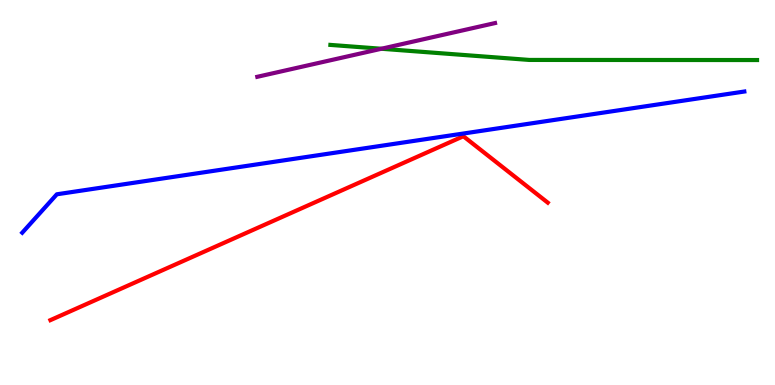[{'lines': ['blue', 'red'], 'intersections': []}, {'lines': ['green', 'red'], 'intersections': []}, {'lines': ['purple', 'red'], 'intersections': []}, {'lines': ['blue', 'green'], 'intersections': []}, {'lines': ['blue', 'purple'], 'intersections': []}, {'lines': ['green', 'purple'], 'intersections': [{'x': 4.92, 'y': 8.73}]}]